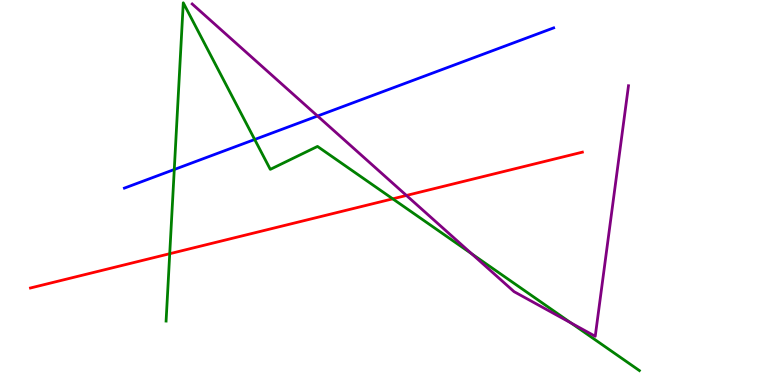[{'lines': ['blue', 'red'], 'intersections': []}, {'lines': ['green', 'red'], 'intersections': [{'x': 2.19, 'y': 3.41}, {'x': 5.07, 'y': 4.84}]}, {'lines': ['purple', 'red'], 'intersections': [{'x': 5.24, 'y': 4.92}]}, {'lines': ['blue', 'green'], 'intersections': [{'x': 2.25, 'y': 5.6}, {'x': 3.29, 'y': 6.38}]}, {'lines': ['blue', 'purple'], 'intersections': [{'x': 4.1, 'y': 6.99}]}, {'lines': ['green', 'purple'], 'intersections': [{'x': 6.09, 'y': 3.41}, {'x': 7.37, 'y': 1.61}]}]